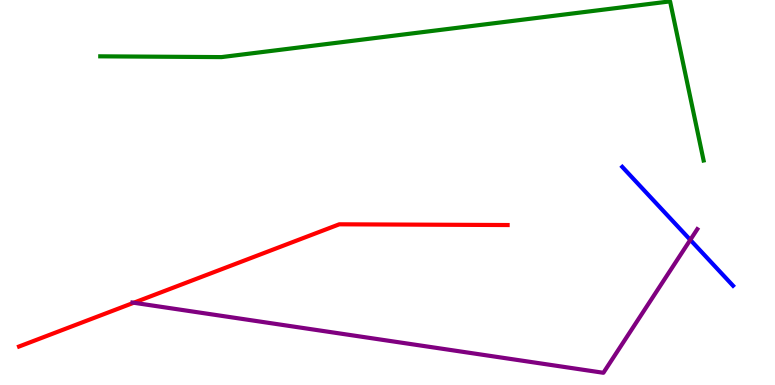[{'lines': ['blue', 'red'], 'intersections': []}, {'lines': ['green', 'red'], 'intersections': []}, {'lines': ['purple', 'red'], 'intersections': [{'x': 1.73, 'y': 2.14}]}, {'lines': ['blue', 'green'], 'intersections': []}, {'lines': ['blue', 'purple'], 'intersections': [{'x': 8.91, 'y': 3.77}]}, {'lines': ['green', 'purple'], 'intersections': []}]